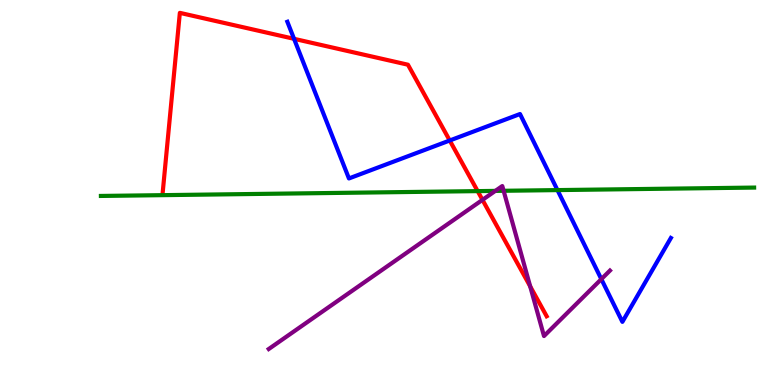[{'lines': ['blue', 'red'], 'intersections': [{'x': 3.79, 'y': 8.99}, {'x': 5.8, 'y': 6.35}]}, {'lines': ['green', 'red'], 'intersections': [{'x': 6.16, 'y': 5.04}]}, {'lines': ['purple', 'red'], 'intersections': [{'x': 6.23, 'y': 4.81}, {'x': 6.84, 'y': 2.56}]}, {'lines': ['blue', 'green'], 'intersections': [{'x': 7.19, 'y': 5.06}]}, {'lines': ['blue', 'purple'], 'intersections': [{'x': 7.76, 'y': 2.75}]}, {'lines': ['green', 'purple'], 'intersections': [{'x': 6.39, 'y': 5.04}, {'x': 6.5, 'y': 5.04}]}]